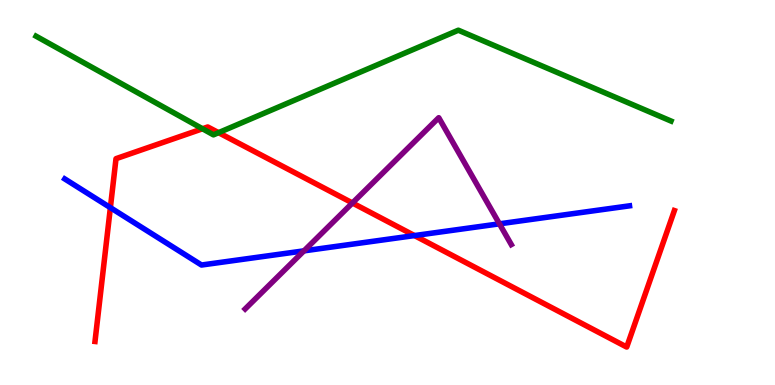[{'lines': ['blue', 'red'], 'intersections': [{'x': 1.42, 'y': 4.61}, {'x': 5.35, 'y': 3.88}]}, {'lines': ['green', 'red'], 'intersections': [{'x': 2.61, 'y': 6.66}, {'x': 2.82, 'y': 6.55}]}, {'lines': ['purple', 'red'], 'intersections': [{'x': 4.55, 'y': 4.73}]}, {'lines': ['blue', 'green'], 'intersections': []}, {'lines': ['blue', 'purple'], 'intersections': [{'x': 3.92, 'y': 3.48}, {'x': 6.44, 'y': 4.19}]}, {'lines': ['green', 'purple'], 'intersections': []}]